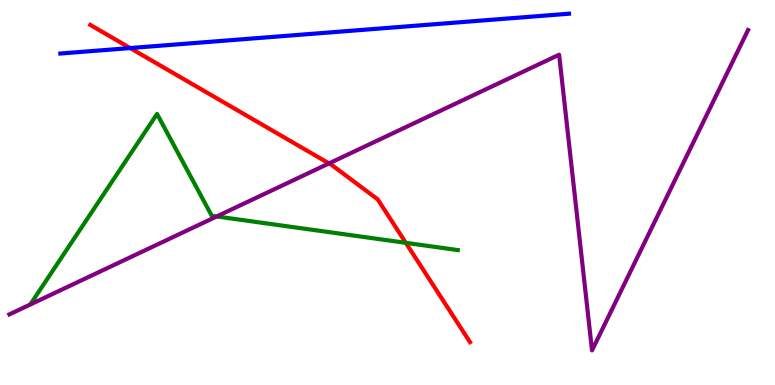[{'lines': ['blue', 'red'], 'intersections': [{'x': 1.68, 'y': 8.75}]}, {'lines': ['green', 'red'], 'intersections': [{'x': 5.24, 'y': 3.69}]}, {'lines': ['purple', 'red'], 'intersections': [{'x': 4.25, 'y': 5.76}]}, {'lines': ['blue', 'green'], 'intersections': []}, {'lines': ['blue', 'purple'], 'intersections': []}, {'lines': ['green', 'purple'], 'intersections': [{'x': 2.8, 'y': 4.38}]}]